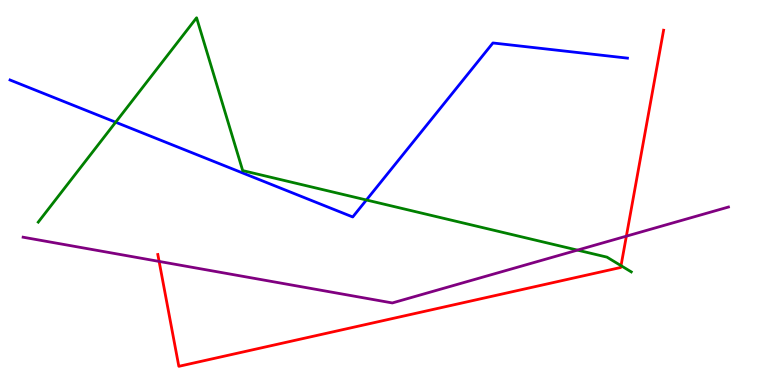[{'lines': ['blue', 'red'], 'intersections': []}, {'lines': ['green', 'red'], 'intersections': [{'x': 8.01, 'y': 3.1}]}, {'lines': ['purple', 'red'], 'intersections': [{'x': 2.05, 'y': 3.21}, {'x': 8.08, 'y': 3.87}]}, {'lines': ['blue', 'green'], 'intersections': [{'x': 1.49, 'y': 6.83}, {'x': 4.73, 'y': 4.81}]}, {'lines': ['blue', 'purple'], 'intersections': []}, {'lines': ['green', 'purple'], 'intersections': [{'x': 7.45, 'y': 3.5}]}]